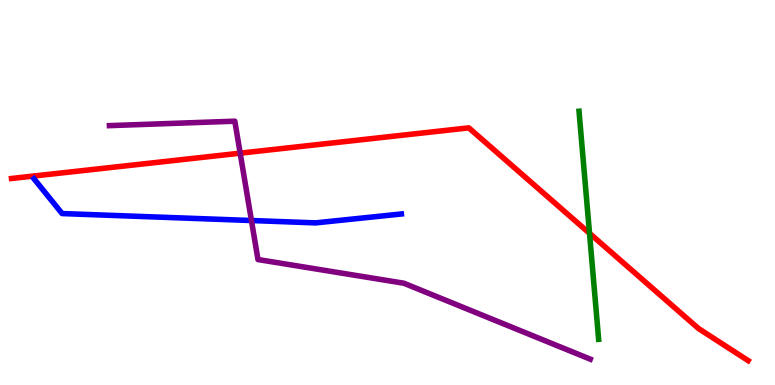[{'lines': ['blue', 'red'], 'intersections': []}, {'lines': ['green', 'red'], 'intersections': [{'x': 7.61, 'y': 3.94}]}, {'lines': ['purple', 'red'], 'intersections': [{'x': 3.1, 'y': 6.02}]}, {'lines': ['blue', 'green'], 'intersections': []}, {'lines': ['blue', 'purple'], 'intersections': [{'x': 3.24, 'y': 4.27}]}, {'lines': ['green', 'purple'], 'intersections': []}]